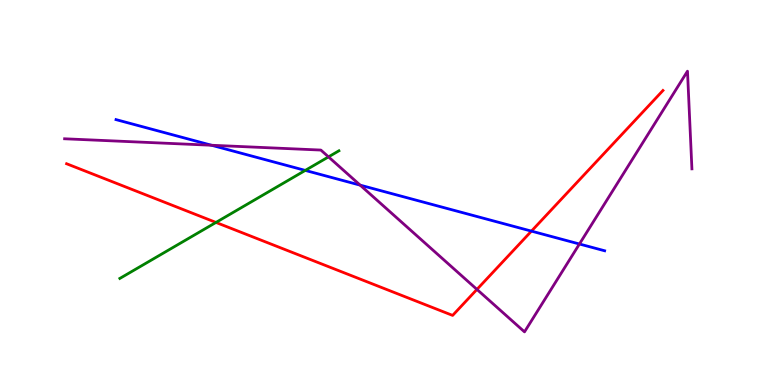[{'lines': ['blue', 'red'], 'intersections': [{'x': 6.86, 'y': 4.0}]}, {'lines': ['green', 'red'], 'intersections': [{'x': 2.79, 'y': 4.22}]}, {'lines': ['purple', 'red'], 'intersections': [{'x': 6.15, 'y': 2.48}]}, {'lines': ['blue', 'green'], 'intersections': [{'x': 3.94, 'y': 5.57}]}, {'lines': ['blue', 'purple'], 'intersections': [{'x': 2.73, 'y': 6.23}, {'x': 4.65, 'y': 5.19}, {'x': 7.48, 'y': 3.66}]}, {'lines': ['green', 'purple'], 'intersections': [{'x': 4.24, 'y': 5.93}]}]